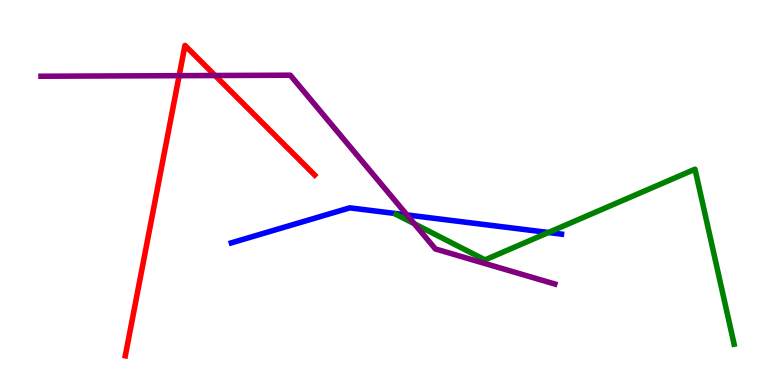[{'lines': ['blue', 'red'], 'intersections': []}, {'lines': ['green', 'red'], 'intersections': []}, {'lines': ['purple', 'red'], 'intersections': [{'x': 2.31, 'y': 8.03}, {'x': 2.78, 'y': 8.04}]}, {'lines': ['blue', 'green'], 'intersections': [{'x': 7.08, 'y': 3.96}]}, {'lines': ['blue', 'purple'], 'intersections': [{'x': 5.25, 'y': 4.42}]}, {'lines': ['green', 'purple'], 'intersections': [{'x': 5.35, 'y': 4.19}]}]